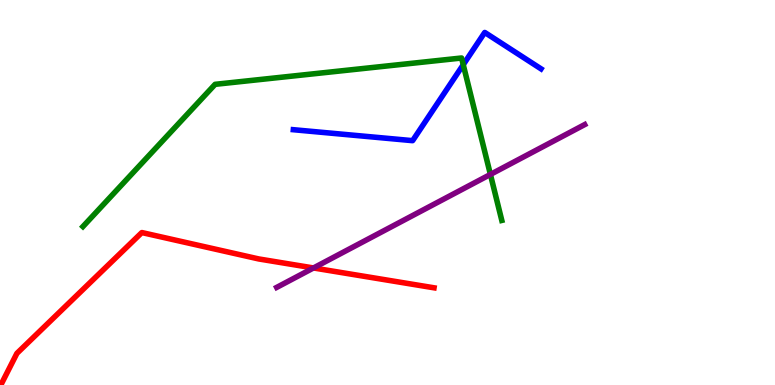[{'lines': ['blue', 'red'], 'intersections': []}, {'lines': ['green', 'red'], 'intersections': []}, {'lines': ['purple', 'red'], 'intersections': [{'x': 4.04, 'y': 3.04}]}, {'lines': ['blue', 'green'], 'intersections': [{'x': 5.98, 'y': 8.32}]}, {'lines': ['blue', 'purple'], 'intersections': []}, {'lines': ['green', 'purple'], 'intersections': [{'x': 6.33, 'y': 5.47}]}]